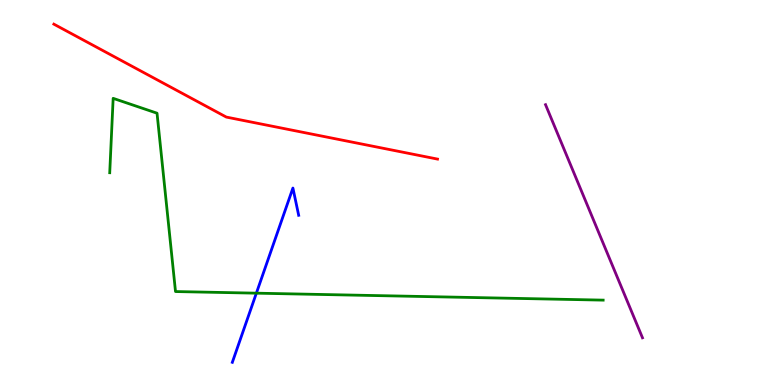[{'lines': ['blue', 'red'], 'intersections': []}, {'lines': ['green', 'red'], 'intersections': []}, {'lines': ['purple', 'red'], 'intersections': []}, {'lines': ['blue', 'green'], 'intersections': [{'x': 3.31, 'y': 2.39}]}, {'lines': ['blue', 'purple'], 'intersections': []}, {'lines': ['green', 'purple'], 'intersections': []}]